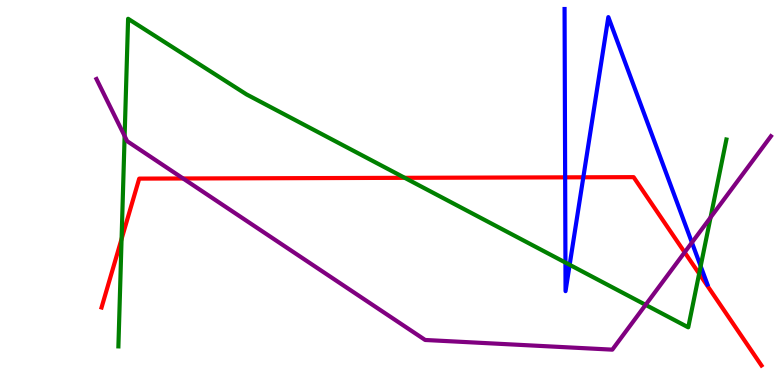[{'lines': ['blue', 'red'], 'intersections': [{'x': 7.29, 'y': 5.39}, {'x': 7.53, 'y': 5.39}]}, {'lines': ['green', 'red'], 'intersections': [{'x': 1.57, 'y': 3.79}, {'x': 5.22, 'y': 5.38}, {'x': 9.02, 'y': 2.89}]}, {'lines': ['purple', 'red'], 'intersections': [{'x': 2.36, 'y': 5.36}, {'x': 8.83, 'y': 3.45}]}, {'lines': ['blue', 'green'], 'intersections': [{'x': 7.3, 'y': 3.18}, {'x': 7.35, 'y': 3.12}, {'x': 9.04, 'y': 3.09}]}, {'lines': ['blue', 'purple'], 'intersections': [{'x': 8.93, 'y': 3.7}]}, {'lines': ['green', 'purple'], 'intersections': [{'x': 1.61, 'y': 6.47}, {'x': 8.33, 'y': 2.08}, {'x': 9.17, 'y': 4.35}]}]